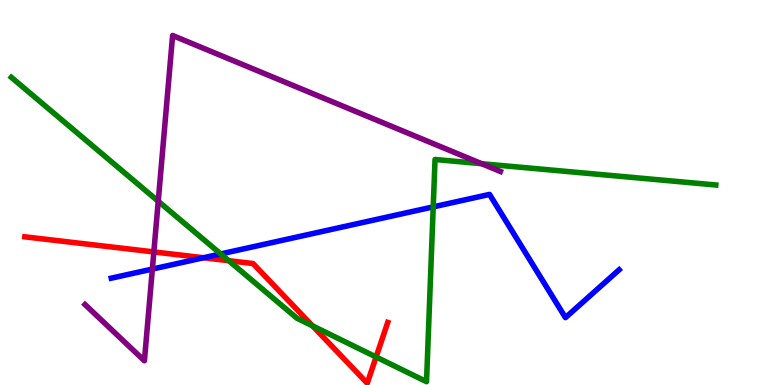[{'lines': ['blue', 'red'], 'intersections': [{'x': 2.63, 'y': 3.31}]}, {'lines': ['green', 'red'], 'intersections': [{'x': 2.95, 'y': 3.23}, {'x': 4.03, 'y': 1.54}, {'x': 4.85, 'y': 0.727}]}, {'lines': ['purple', 'red'], 'intersections': [{'x': 1.99, 'y': 3.46}]}, {'lines': ['blue', 'green'], 'intersections': [{'x': 2.85, 'y': 3.4}, {'x': 5.59, 'y': 4.63}]}, {'lines': ['blue', 'purple'], 'intersections': [{'x': 1.97, 'y': 3.01}]}, {'lines': ['green', 'purple'], 'intersections': [{'x': 2.04, 'y': 4.77}, {'x': 6.22, 'y': 5.75}]}]